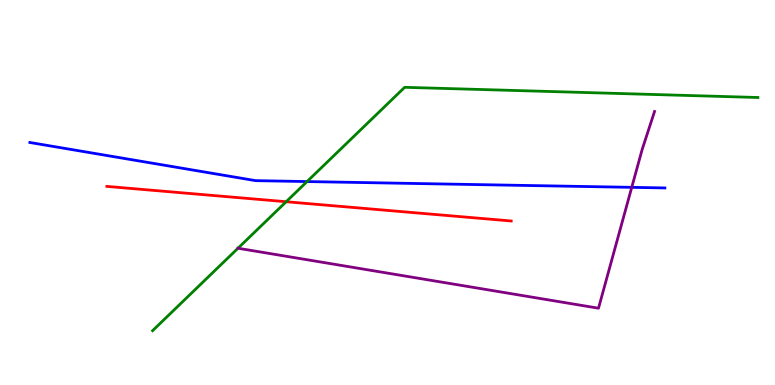[{'lines': ['blue', 'red'], 'intersections': []}, {'lines': ['green', 'red'], 'intersections': [{'x': 3.69, 'y': 4.76}]}, {'lines': ['purple', 'red'], 'intersections': []}, {'lines': ['blue', 'green'], 'intersections': [{'x': 3.96, 'y': 5.28}]}, {'lines': ['blue', 'purple'], 'intersections': [{'x': 8.15, 'y': 5.13}]}, {'lines': ['green', 'purple'], 'intersections': [{'x': 3.07, 'y': 3.55}]}]